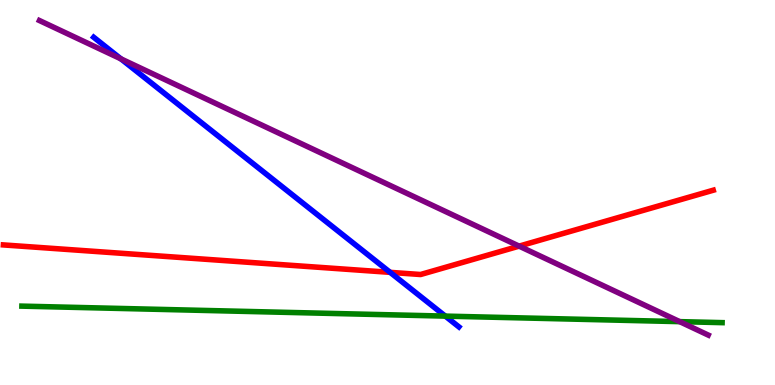[{'lines': ['blue', 'red'], 'intersections': [{'x': 5.03, 'y': 2.93}]}, {'lines': ['green', 'red'], 'intersections': []}, {'lines': ['purple', 'red'], 'intersections': [{'x': 6.7, 'y': 3.61}]}, {'lines': ['blue', 'green'], 'intersections': [{'x': 5.75, 'y': 1.79}]}, {'lines': ['blue', 'purple'], 'intersections': [{'x': 1.56, 'y': 8.47}]}, {'lines': ['green', 'purple'], 'intersections': [{'x': 8.77, 'y': 1.65}]}]